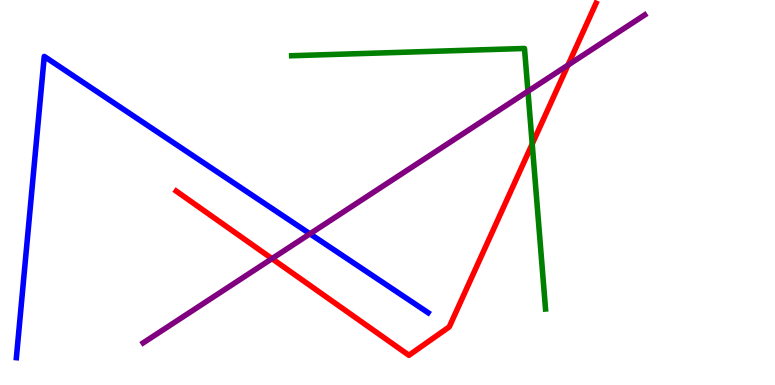[{'lines': ['blue', 'red'], 'intersections': []}, {'lines': ['green', 'red'], 'intersections': [{'x': 6.87, 'y': 6.26}]}, {'lines': ['purple', 'red'], 'intersections': [{'x': 3.51, 'y': 3.28}, {'x': 7.33, 'y': 8.31}]}, {'lines': ['blue', 'green'], 'intersections': []}, {'lines': ['blue', 'purple'], 'intersections': [{'x': 4.0, 'y': 3.93}]}, {'lines': ['green', 'purple'], 'intersections': [{'x': 6.81, 'y': 7.63}]}]